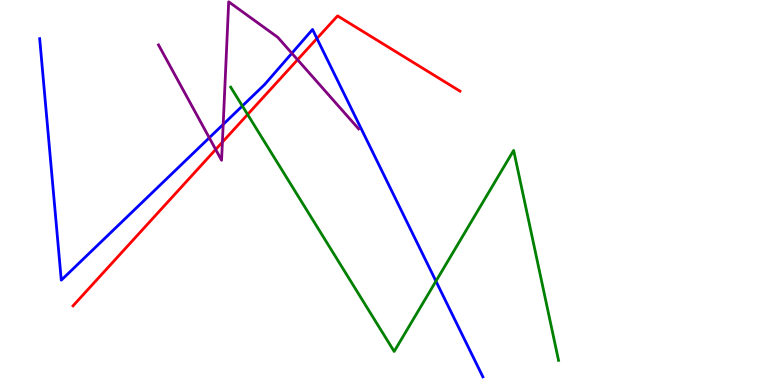[{'lines': ['blue', 'red'], 'intersections': [{'x': 4.09, 'y': 9.0}]}, {'lines': ['green', 'red'], 'intersections': [{'x': 3.2, 'y': 7.03}]}, {'lines': ['purple', 'red'], 'intersections': [{'x': 2.78, 'y': 6.12}, {'x': 2.87, 'y': 6.31}, {'x': 3.84, 'y': 8.45}]}, {'lines': ['blue', 'green'], 'intersections': [{'x': 3.13, 'y': 7.25}, {'x': 5.63, 'y': 2.7}]}, {'lines': ['blue', 'purple'], 'intersections': [{'x': 2.7, 'y': 6.42}, {'x': 2.88, 'y': 6.77}, {'x': 3.77, 'y': 8.62}]}, {'lines': ['green', 'purple'], 'intersections': []}]